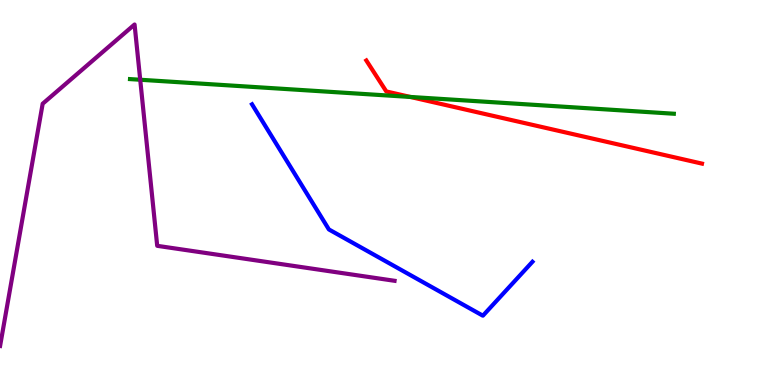[{'lines': ['blue', 'red'], 'intersections': []}, {'lines': ['green', 'red'], 'intersections': [{'x': 5.3, 'y': 7.48}]}, {'lines': ['purple', 'red'], 'intersections': []}, {'lines': ['blue', 'green'], 'intersections': []}, {'lines': ['blue', 'purple'], 'intersections': []}, {'lines': ['green', 'purple'], 'intersections': [{'x': 1.81, 'y': 7.93}]}]